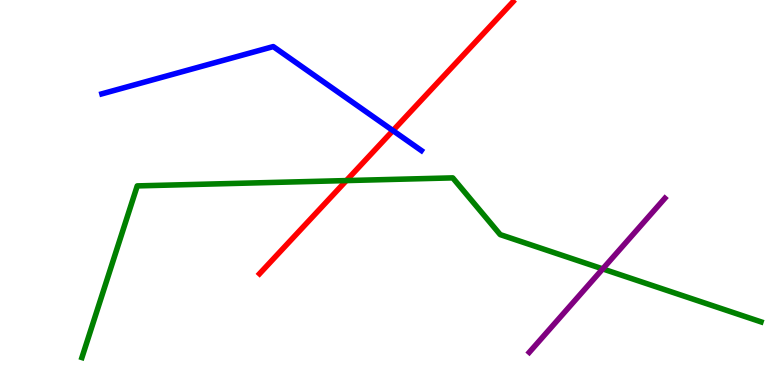[{'lines': ['blue', 'red'], 'intersections': [{'x': 5.07, 'y': 6.61}]}, {'lines': ['green', 'red'], 'intersections': [{'x': 4.47, 'y': 5.31}]}, {'lines': ['purple', 'red'], 'intersections': []}, {'lines': ['blue', 'green'], 'intersections': []}, {'lines': ['blue', 'purple'], 'intersections': []}, {'lines': ['green', 'purple'], 'intersections': [{'x': 7.78, 'y': 3.02}]}]